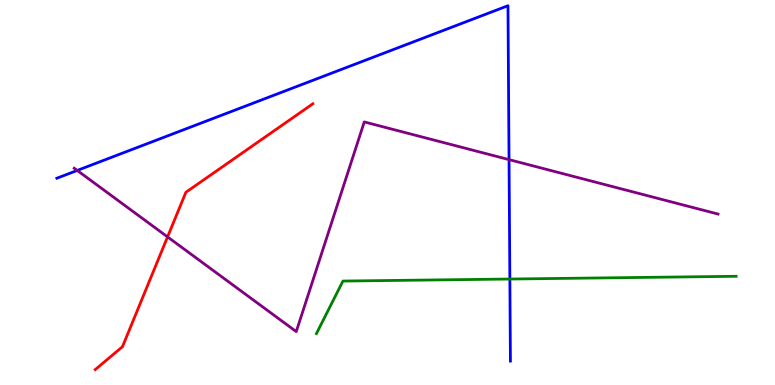[{'lines': ['blue', 'red'], 'intersections': []}, {'lines': ['green', 'red'], 'intersections': []}, {'lines': ['purple', 'red'], 'intersections': [{'x': 2.16, 'y': 3.85}]}, {'lines': ['blue', 'green'], 'intersections': [{'x': 6.58, 'y': 2.75}]}, {'lines': ['blue', 'purple'], 'intersections': [{'x': 0.997, 'y': 5.57}, {'x': 6.57, 'y': 5.85}]}, {'lines': ['green', 'purple'], 'intersections': []}]